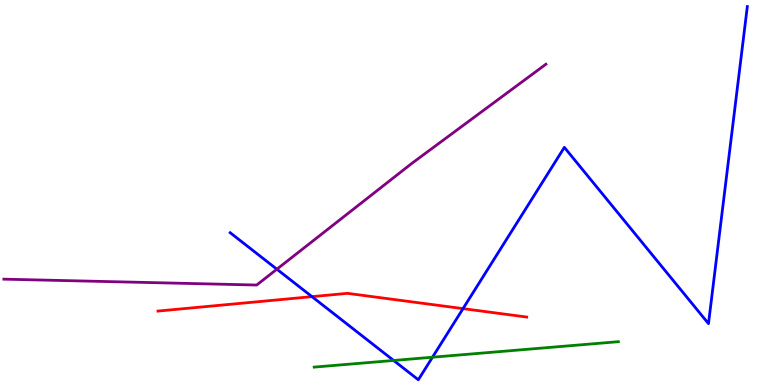[{'lines': ['blue', 'red'], 'intersections': [{'x': 4.03, 'y': 2.29}, {'x': 5.97, 'y': 1.98}]}, {'lines': ['green', 'red'], 'intersections': []}, {'lines': ['purple', 'red'], 'intersections': []}, {'lines': ['blue', 'green'], 'intersections': [{'x': 5.08, 'y': 0.637}, {'x': 5.58, 'y': 0.722}]}, {'lines': ['blue', 'purple'], 'intersections': [{'x': 3.57, 'y': 3.01}]}, {'lines': ['green', 'purple'], 'intersections': []}]